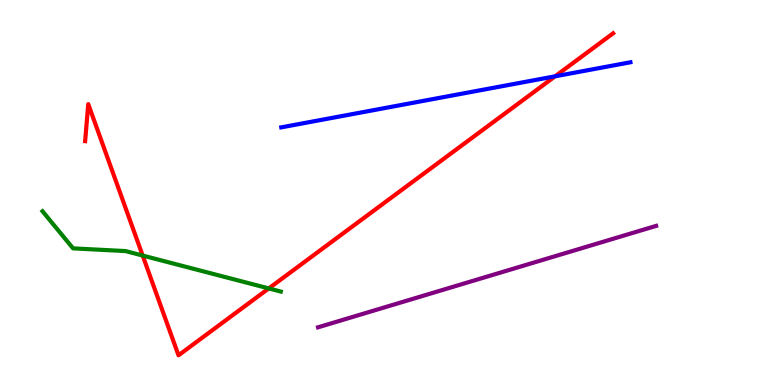[{'lines': ['blue', 'red'], 'intersections': [{'x': 7.16, 'y': 8.02}]}, {'lines': ['green', 'red'], 'intersections': [{'x': 1.84, 'y': 3.36}, {'x': 3.47, 'y': 2.51}]}, {'lines': ['purple', 'red'], 'intersections': []}, {'lines': ['blue', 'green'], 'intersections': []}, {'lines': ['blue', 'purple'], 'intersections': []}, {'lines': ['green', 'purple'], 'intersections': []}]